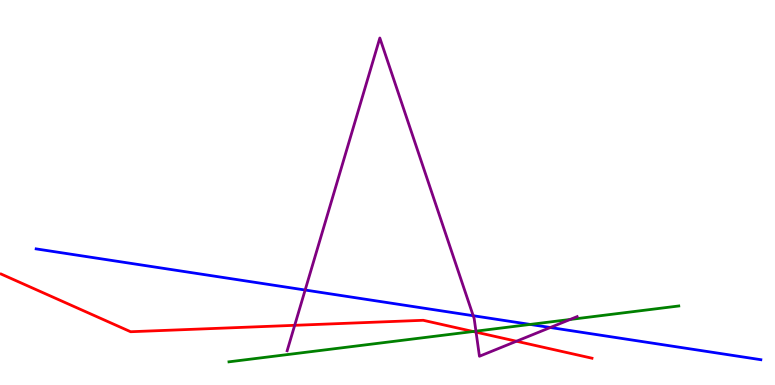[{'lines': ['blue', 'red'], 'intersections': []}, {'lines': ['green', 'red'], 'intersections': [{'x': 6.11, 'y': 1.39}]}, {'lines': ['purple', 'red'], 'intersections': [{'x': 3.8, 'y': 1.55}, {'x': 6.14, 'y': 1.37}, {'x': 6.66, 'y': 1.14}]}, {'lines': ['blue', 'green'], 'intersections': [{'x': 6.84, 'y': 1.57}]}, {'lines': ['blue', 'purple'], 'intersections': [{'x': 3.94, 'y': 2.47}, {'x': 6.11, 'y': 1.8}, {'x': 7.1, 'y': 1.49}]}, {'lines': ['green', 'purple'], 'intersections': [{'x': 6.14, 'y': 1.4}, {'x': 7.36, 'y': 1.7}]}]